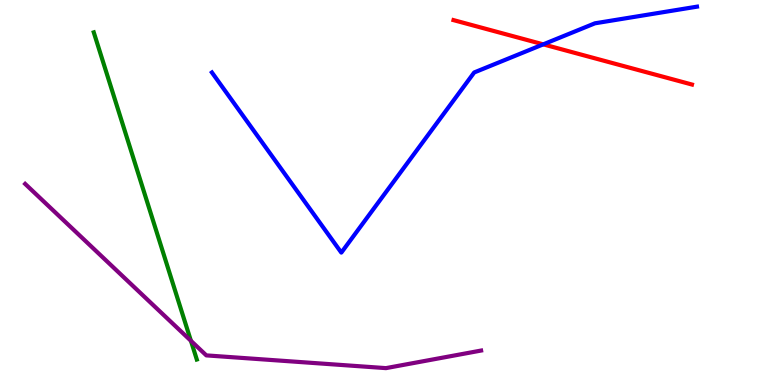[{'lines': ['blue', 'red'], 'intersections': [{'x': 7.01, 'y': 8.85}]}, {'lines': ['green', 'red'], 'intersections': []}, {'lines': ['purple', 'red'], 'intersections': []}, {'lines': ['blue', 'green'], 'intersections': []}, {'lines': ['blue', 'purple'], 'intersections': []}, {'lines': ['green', 'purple'], 'intersections': [{'x': 2.46, 'y': 1.15}]}]